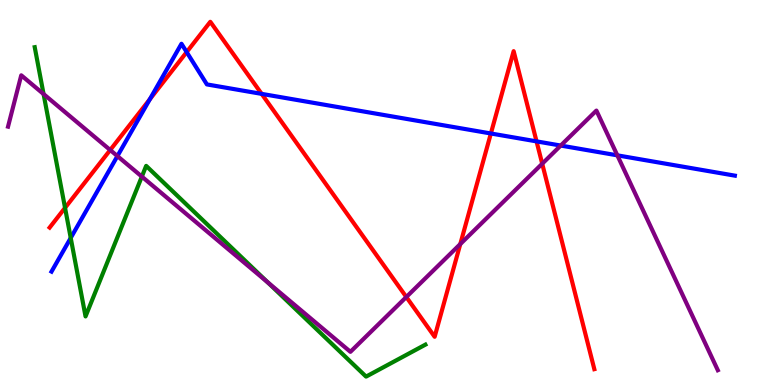[{'lines': ['blue', 'red'], 'intersections': [{'x': 1.93, 'y': 7.42}, {'x': 2.41, 'y': 8.65}, {'x': 3.38, 'y': 7.56}, {'x': 6.33, 'y': 6.53}, {'x': 6.92, 'y': 6.33}]}, {'lines': ['green', 'red'], 'intersections': [{'x': 0.839, 'y': 4.6}]}, {'lines': ['purple', 'red'], 'intersections': [{'x': 1.42, 'y': 6.1}, {'x': 5.24, 'y': 2.29}, {'x': 5.94, 'y': 3.66}, {'x': 7.0, 'y': 5.75}]}, {'lines': ['blue', 'green'], 'intersections': [{'x': 0.913, 'y': 3.82}]}, {'lines': ['blue', 'purple'], 'intersections': [{'x': 1.52, 'y': 5.95}, {'x': 7.24, 'y': 6.22}, {'x': 7.97, 'y': 5.97}]}, {'lines': ['green', 'purple'], 'intersections': [{'x': 0.562, 'y': 7.56}, {'x': 1.83, 'y': 5.41}, {'x': 3.45, 'y': 2.67}]}]